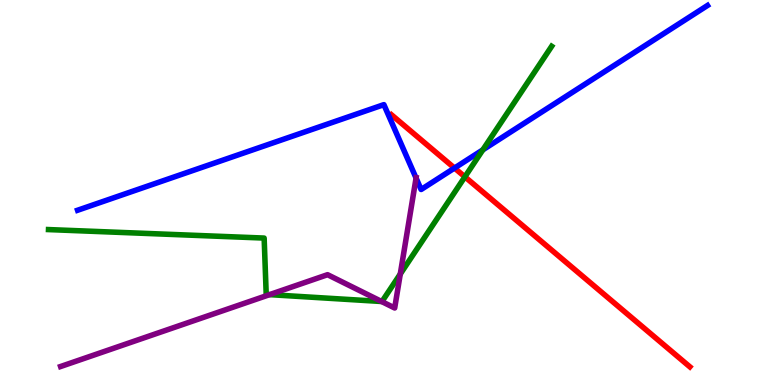[{'lines': ['blue', 'red'], 'intersections': [{'x': 5.86, 'y': 5.64}]}, {'lines': ['green', 'red'], 'intersections': [{'x': 6.0, 'y': 5.41}]}, {'lines': ['purple', 'red'], 'intersections': []}, {'lines': ['blue', 'green'], 'intersections': [{'x': 6.23, 'y': 6.11}]}, {'lines': ['blue', 'purple'], 'intersections': [{'x': 5.37, 'y': 5.38}]}, {'lines': ['green', 'purple'], 'intersections': [{'x': 3.48, 'y': 2.35}, {'x': 4.92, 'y': 2.17}, {'x': 5.16, 'y': 2.88}]}]